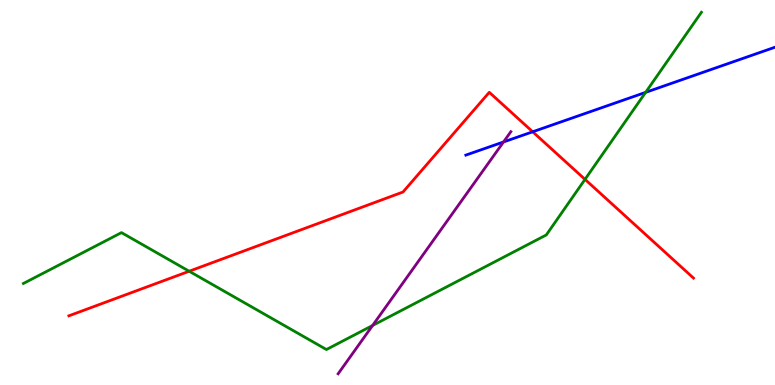[{'lines': ['blue', 'red'], 'intersections': [{'x': 6.87, 'y': 6.58}]}, {'lines': ['green', 'red'], 'intersections': [{'x': 2.44, 'y': 2.95}, {'x': 7.55, 'y': 5.34}]}, {'lines': ['purple', 'red'], 'intersections': []}, {'lines': ['blue', 'green'], 'intersections': [{'x': 8.33, 'y': 7.6}]}, {'lines': ['blue', 'purple'], 'intersections': [{'x': 6.5, 'y': 6.31}]}, {'lines': ['green', 'purple'], 'intersections': [{'x': 4.81, 'y': 1.55}]}]